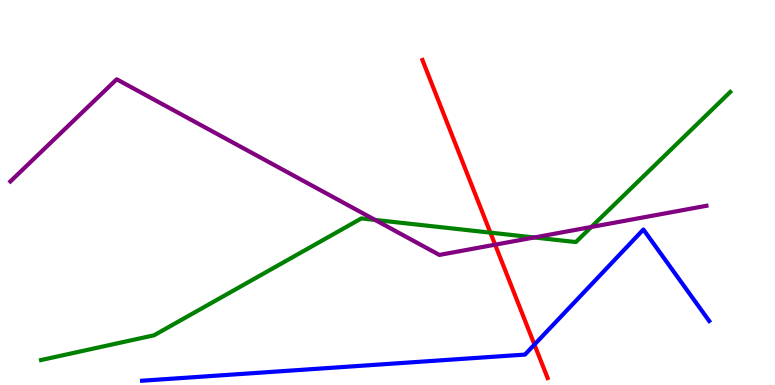[{'lines': ['blue', 'red'], 'intersections': [{'x': 6.9, 'y': 1.05}]}, {'lines': ['green', 'red'], 'intersections': [{'x': 6.33, 'y': 3.96}]}, {'lines': ['purple', 'red'], 'intersections': [{'x': 6.39, 'y': 3.64}]}, {'lines': ['blue', 'green'], 'intersections': []}, {'lines': ['blue', 'purple'], 'intersections': []}, {'lines': ['green', 'purple'], 'intersections': [{'x': 4.84, 'y': 4.29}, {'x': 6.89, 'y': 3.83}, {'x': 7.63, 'y': 4.1}]}]